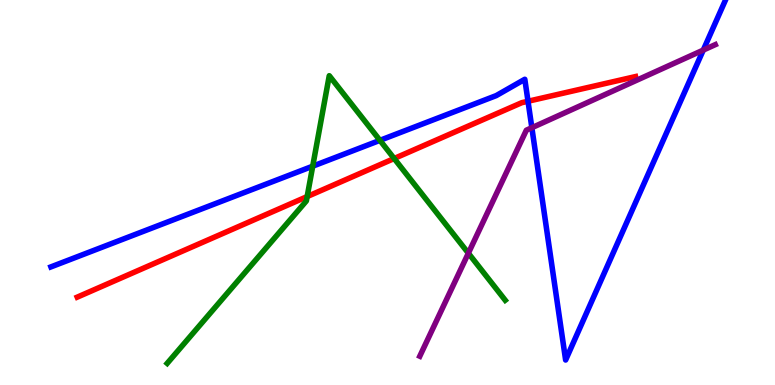[{'lines': ['blue', 'red'], 'intersections': [{'x': 6.81, 'y': 7.37}]}, {'lines': ['green', 'red'], 'intersections': [{'x': 3.96, 'y': 4.89}, {'x': 5.09, 'y': 5.88}]}, {'lines': ['purple', 'red'], 'intersections': []}, {'lines': ['blue', 'green'], 'intersections': [{'x': 4.04, 'y': 5.68}, {'x': 4.9, 'y': 6.35}]}, {'lines': ['blue', 'purple'], 'intersections': [{'x': 6.86, 'y': 6.68}, {'x': 9.07, 'y': 8.7}]}, {'lines': ['green', 'purple'], 'intersections': [{'x': 6.04, 'y': 3.42}]}]